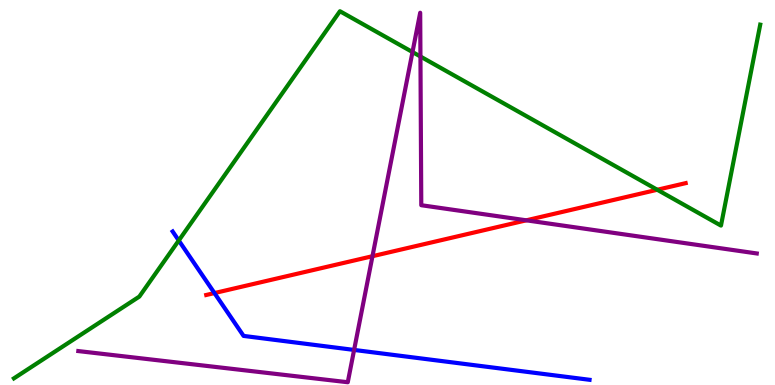[{'lines': ['blue', 'red'], 'intersections': [{'x': 2.77, 'y': 2.39}]}, {'lines': ['green', 'red'], 'intersections': [{'x': 8.48, 'y': 5.07}]}, {'lines': ['purple', 'red'], 'intersections': [{'x': 4.81, 'y': 3.35}, {'x': 6.79, 'y': 4.28}]}, {'lines': ['blue', 'green'], 'intersections': [{'x': 2.31, 'y': 3.75}]}, {'lines': ['blue', 'purple'], 'intersections': [{'x': 4.57, 'y': 0.911}]}, {'lines': ['green', 'purple'], 'intersections': [{'x': 5.32, 'y': 8.65}, {'x': 5.43, 'y': 8.53}]}]